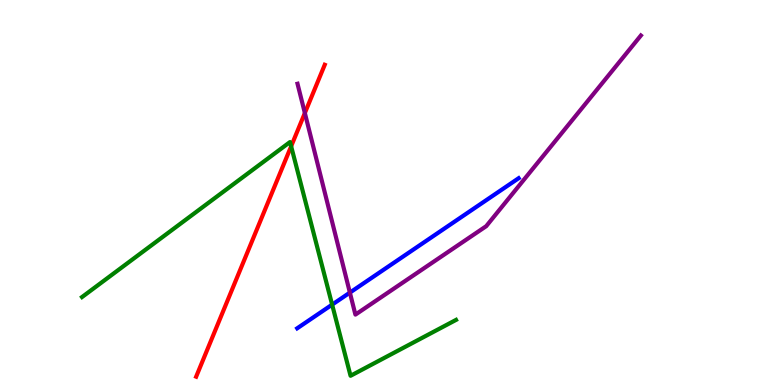[{'lines': ['blue', 'red'], 'intersections': []}, {'lines': ['green', 'red'], 'intersections': [{'x': 3.76, 'y': 6.2}]}, {'lines': ['purple', 'red'], 'intersections': [{'x': 3.93, 'y': 7.06}]}, {'lines': ['blue', 'green'], 'intersections': [{'x': 4.29, 'y': 2.09}]}, {'lines': ['blue', 'purple'], 'intersections': [{'x': 4.51, 'y': 2.4}]}, {'lines': ['green', 'purple'], 'intersections': []}]